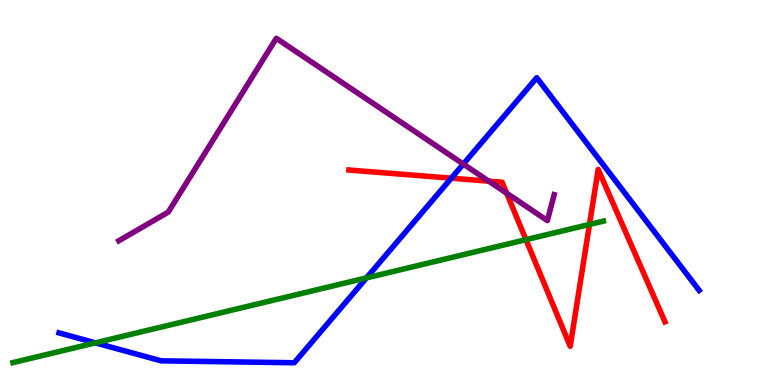[{'lines': ['blue', 'red'], 'intersections': [{'x': 5.82, 'y': 5.37}]}, {'lines': ['green', 'red'], 'intersections': [{'x': 6.79, 'y': 3.77}, {'x': 7.61, 'y': 4.17}]}, {'lines': ['purple', 'red'], 'intersections': [{'x': 6.31, 'y': 5.29}, {'x': 6.54, 'y': 4.98}]}, {'lines': ['blue', 'green'], 'intersections': [{'x': 1.23, 'y': 1.09}, {'x': 4.73, 'y': 2.78}]}, {'lines': ['blue', 'purple'], 'intersections': [{'x': 5.98, 'y': 5.74}]}, {'lines': ['green', 'purple'], 'intersections': []}]